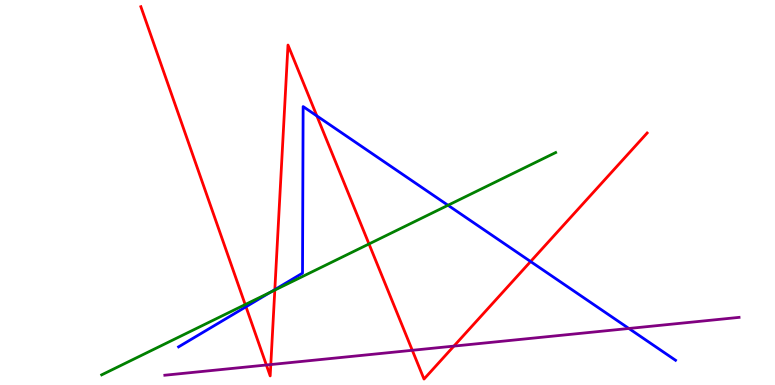[{'lines': ['blue', 'red'], 'intersections': [{'x': 3.17, 'y': 2.03}, {'x': 3.55, 'y': 2.48}, {'x': 4.09, 'y': 6.99}, {'x': 6.85, 'y': 3.21}]}, {'lines': ['green', 'red'], 'intersections': [{'x': 3.16, 'y': 2.09}, {'x': 3.55, 'y': 2.47}, {'x': 4.76, 'y': 3.66}]}, {'lines': ['purple', 'red'], 'intersections': [{'x': 3.44, 'y': 0.52}, {'x': 3.49, 'y': 0.531}, {'x': 5.32, 'y': 0.901}, {'x': 5.86, 'y': 1.01}]}, {'lines': ['blue', 'green'], 'intersections': [{'x': 3.49, 'y': 2.41}, {'x': 5.78, 'y': 4.67}]}, {'lines': ['blue', 'purple'], 'intersections': [{'x': 8.11, 'y': 1.47}]}, {'lines': ['green', 'purple'], 'intersections': []}]